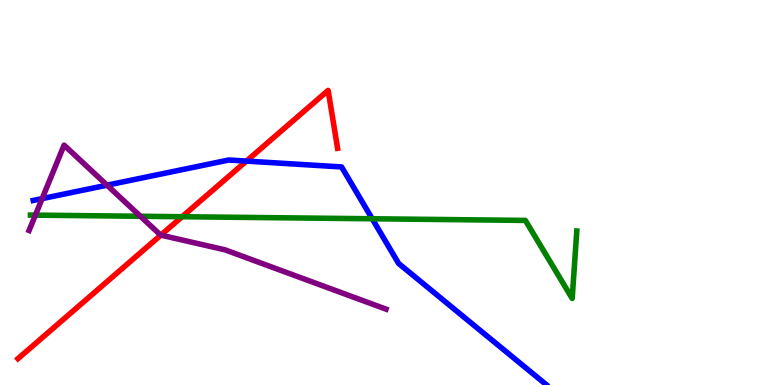[{'lines': ['blue', 'red'], 'intersections': [{'x': 3.18, 'y': 5.82}]}, {'lines': ['green', 'red'], 'intersections': [{'x': 2.35, 'y': 4.37}]}, {'lines': ['purple', 'red'], 'intersections': [{'x': 2.08, 'y': 3.89}]}, {'lines': ['blue', 'green'], 'intersections': [{'x': 4.8, 'y': 4.32}]}, {'lines': ['blue', 'purple'], 'intersections': [{'x': 0.544, 'y': 4.84}, {'x': 1.38, 'y': 5.19}]}, {'lines': ['green', 'purple'], 'intersections': [{'x': 0.456, 'y': 4.41}, {'x': 1.81, 'y': 4.38}]}]